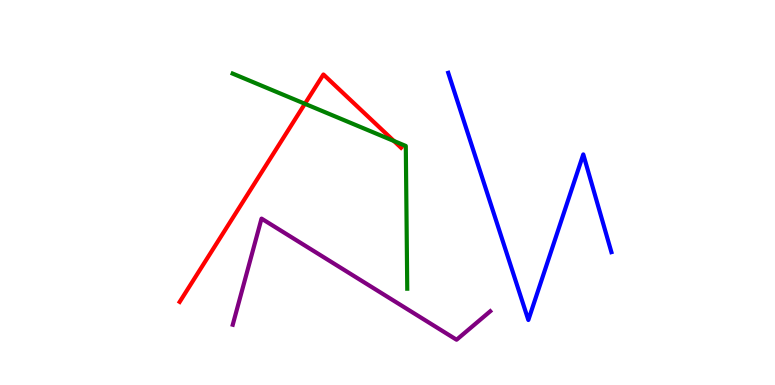[{'lines': ['blue', 'red'], 'intersections': []}, {'lines': ['green', 'red'], 'intersections': [{'x': 3.93, 'y': 7.3}, {'x': 5.08, 'y': 6.34}]}, {'lines': ['purple', 'red'], 'intersections': []}, {'lines': ['blue', 'green'], 'intersections': []}, {'lines': ['blue', 'purple'], 'intersections': []}, {'lines': ['green', 'purple'], 'intersections': []}]